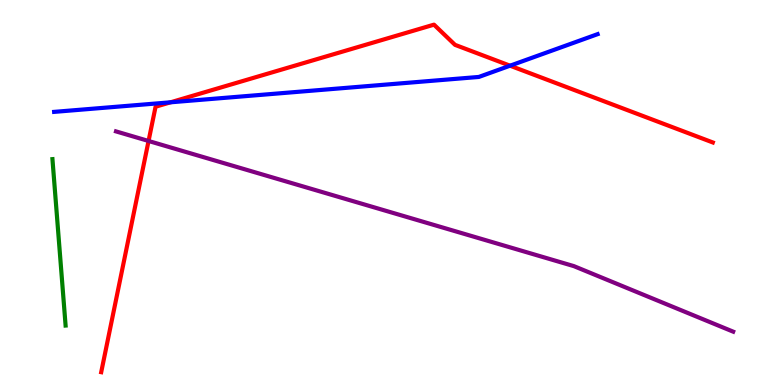[{'lines': ['blue', 'red'], 'intersections': [{'x': 2.2, 'y': 7.34}, {'x': 6.58, 'y': 8.29}]}, {'lines': ['green', 'red'], 'intersections': []}, {'lines': ['purple', 'red'], 'intersections': [{'x': 1.92, 'y': 6.34}]}, {'lines': ['blue', 'green'], 'intersections': []}, {'lines': ['blue', 'purple'], 'intersections': []}, {'lines': ['green', 'purple'], 'intersections': []}]